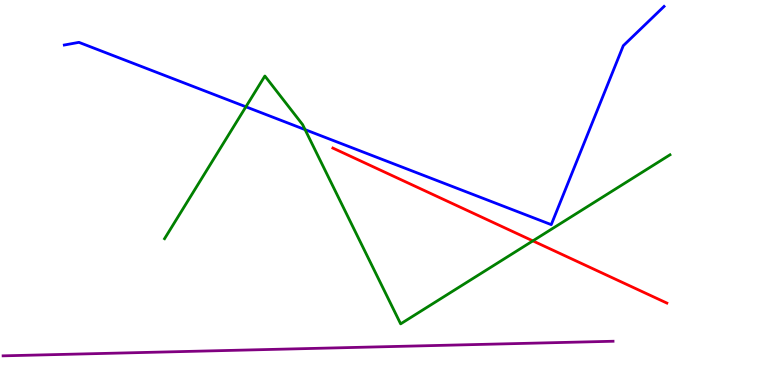[{'lines': ['blue', 'red'], 'intersections': []}, {'lines': ['green', 'red'], 'intersections': [{'x': 6.88, 'y': 3.74}]}, {'lines': ['purple', 'red'], 'intersections': []}, {'lines': ['blue', 'green'], 'intersections': [{'x': 3.17, 'y': 7.23}, {'x': 3.94, 'y': 6.63}]}, {'lines': ['blue', 'purple'], 'intersections': []}, {'lines': ['green', 'purple'], 'intersections': []}]